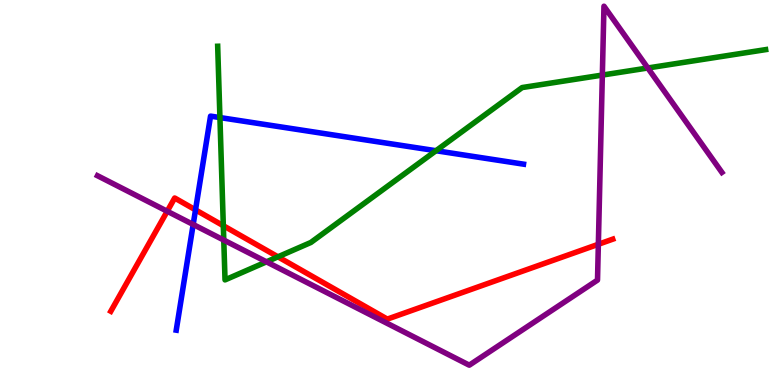[{'lines': ['blue', 'red'], 'intersections': [{'x': 2.52, 'y': 4.55}]}, {'lines': ['green', 'red'], 'intersections': [{'x': 2.88, 'y': 4.14}, {'x': 3.59, 'y': 3.33}]}, {'lines': ['purple', 'red'], 'intersections': [{'x': 2.16, 'y': 4.51}, {'x': 7.72, 'y': 3.66}]}, {'lines': ['blue', 'green'], 'intersections': [{'x': 2.84, 'y': 6.95}, {'x': 5.63, 'y': 6.09}]}, {'lines': ['blue', 'purple'], 'intersections': [{'x': 2.49, 'y': 4.17}]}, {'lines': ['green', 'purple'], 'intersections': [{'x': 2.89, 'y': 3.76}, {'x': 3.44, 'y': 3.2}, {'x': 7.77, 'y': 8.05}, {'x': 8.36, 'y': 8.23}]}]